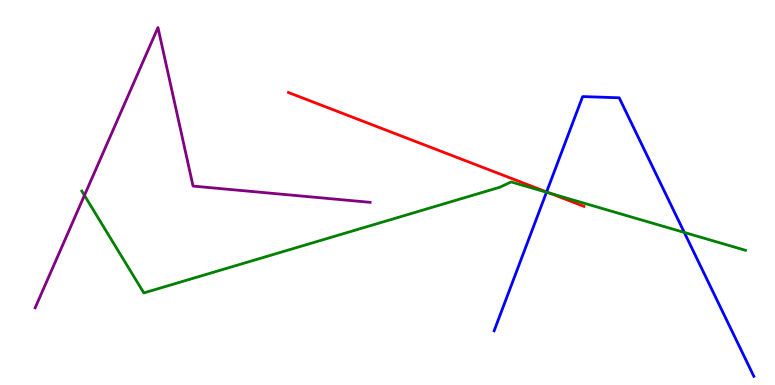[{'lines': ['blue', 'red'], 'intersections': [{'x': 7.05, 'y': 5.01}]}, {'lines': ['green', 'red'], 'intersections': [{'x': 7.1, 'y': 4.98}]}, {'lines': ['purple', 'red'], 'intersections': []}, {'lines': ['blue', 'green'], 'intersections': [{'x': 7.05, 'y': 5.01}, {'x': 8.83, 'y': 3.96}]}, {'lines': ['blue', 'purple'], 'intersections': []}, {'lines': ['green', 'purple'], 'intersections': [{'x': 1.09, 'y': 4.93}]}]